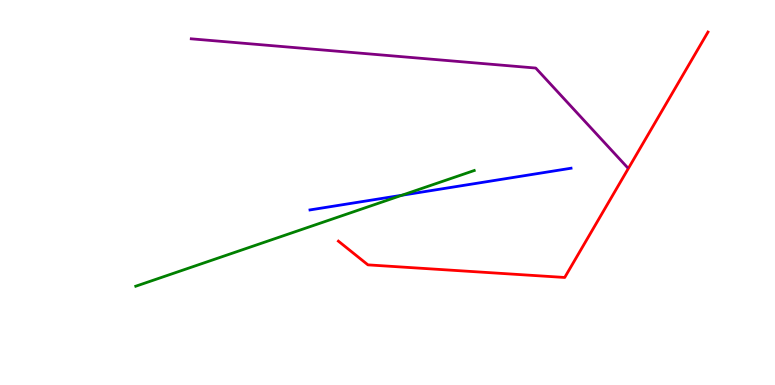[{'lines': ['blue', 'red'], 'intersections': []}, {'lines': ['green', 'red'], 'intersections': []}, {'lines': ['purple', 'red'], 'intersections': []}, {'lines': ['blue', 'green'], 'intersections': [{'x': 5.19, 'y': 4.93}]}, {'lines': ['blue', 'purple'], 'intersections': []}, {'lines': ['green', 'purple'], 'intersections': []}]